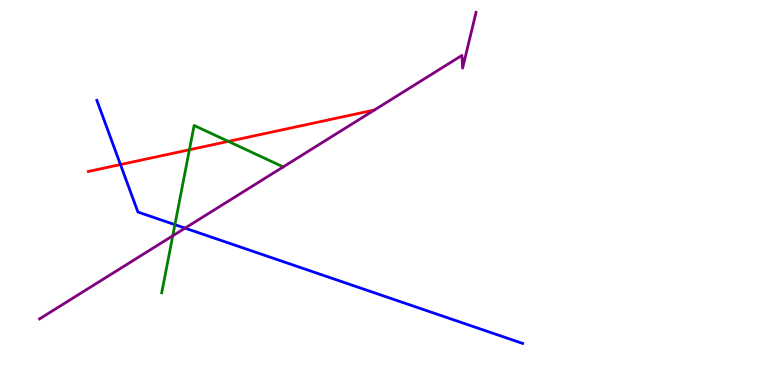[{'lines': ['blue', 'red'], 'intersections': [{'x': 1.55, 'y': 5.73}]}, {'lines': ['green', 'red'], 'intersections': [{'x': 2.44, 'y': 6.11}, {'x': 2.95, 'y': 6.33}]}, {'lines': ['purple', 'red'], 'intersections': []}, {'lines': ['blue', 'green'], 'intersections': [{'x': 2.26, 'y': 4.16}]}, {'lines': ['blue', 'purple'], 'intersections': [{'x': 2.39, 'y': 4.07}]}, {'lines': ['green', 'purple'], 'intersections': [{'x': 2.23, 'y': 3.88}]}]